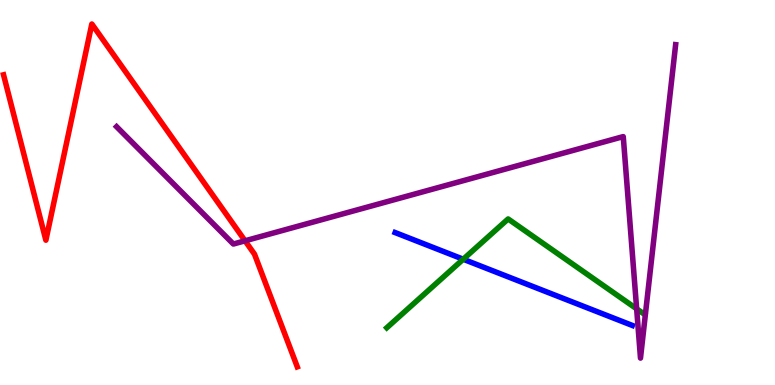[{'lines': ['blue', 'red'], 'intersections': []}, {'lines': ['green', 'red'], 'intersections': []}, {'lines': ['purple', 'red'], 'intersections': [{'x': 3.16, 'y': 3.75}]}, {'lines': ['blue', 'green'], 'intersections': [{'x': 5.98, 'y': 3.27}]}, {'lines': ['blue', 'purple'], 'intersections': []}, {'lines': ['green', 'purple'], 'intersections': [{'x': 8.21, 'y': 1.98}]}]